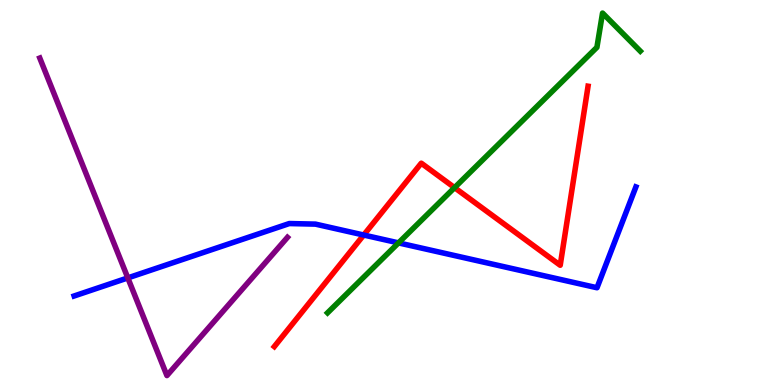[{'lines': ['blue', 'red'], 'intersections': [{'x': 4.69, 'y': 3.9}]}, {'lines': ['green', 'red'], 'intersections': [{'x': 5.87, 'y': 5.13}]}, {'lines': ['purple', 'red'], 'intersections': []}, {'lines': ['blue', 'green'], 'intersections': [{'x': 5.14, 'y': 3.69}]}, {'lines': ['blue', 'purple'], 'intersections': [{'x': 1.65, 'y': 2.78}]}, {'lines': ['green', 'purple'], 'intersections': []}]